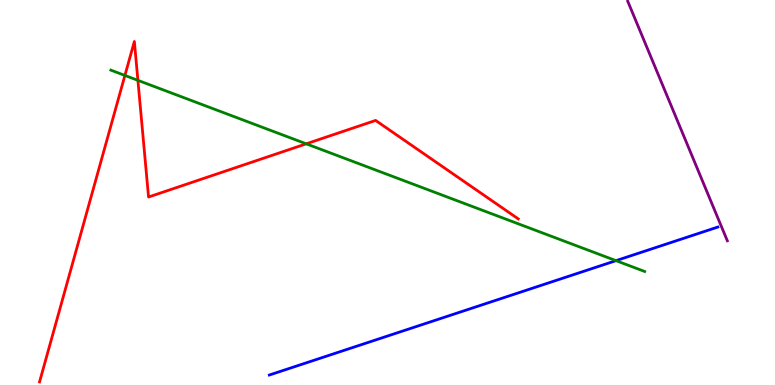[{'lines': ['blue', 'red'], 'intersections': []}, {'lines': ['green', 'red'], 'intersections': [{'x': 1.61, 'y': 8.04}, {'x': 1.78, 'y': 7.91}, {'x': 3.95, 'y': 6.26}]}, {'lines': ['purple', 'red'], 'intersections': []}, {'lines': ['blue', 'green'], 'intersections': [{'x': 7.95, 'y': 3.23}]}, {'lines': ['blue', 'purple'], 'intersections': []}, {'lines': ['green', 'purple'], 'intersections': []}]